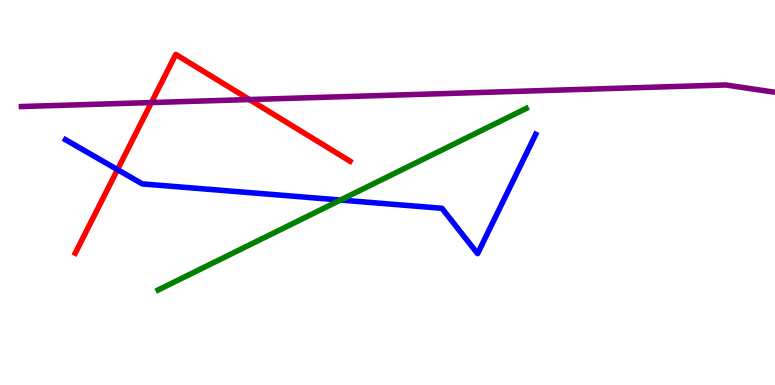[{'lines': ['blue', 'red'], 'intersections': [{'x': 1.52, 'y': 5.59}]}, {'lines': ['green', 'red'], 'intersections': []}, {'lines': ['purple', 'red'], 'intersections': [{'x': 1.95, 'y': 7.34}, {'x': 3.22, 'y': 7.41}]}, {'lines': ['blue', 'green'], 'intersections': [{'x': 4.39, 'y': 4.8}]}, {'lines': ['blue', 'purple'], 'intersections': []}, {'lines': ['green', 'purple'], 'intersections': []}]